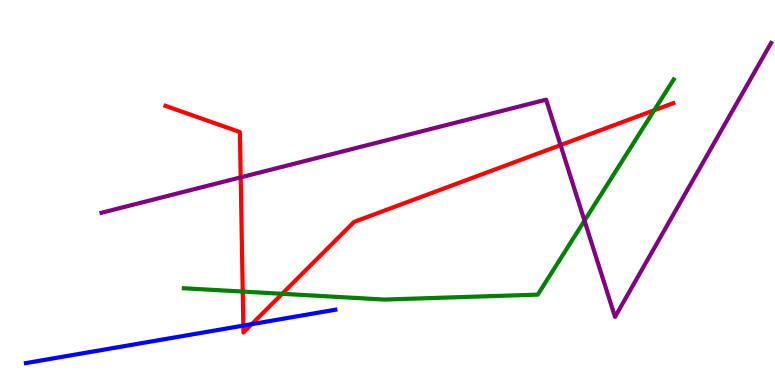[{'lines': ['blue', 'red'], 'intersections': [{'x': 3.14, 'y': 1.54}, {'x': 3.25, 'y': 1.58}]}, {'lines': ['green', 'red'], 'intersections': [{'x': 3.13, 'y': 2.43}, {'x': 3.64, 'y': 2.37}, {'x': 8.44, 'y': 7.14}]}, {'lines': ['purple', 'red'], 'intersections': [{'x': 3.11, 'y': 5.39}, {'x': 7.23, 'y': 6.23}]}, {'lines': ['blue', 'green'], 'intersections': []}, {'lines': ['blue', 'purple'], 'intersections': []}, {'lines': ['green', 'purple'], 'intersections': [{'x': 7.54, 'y': 4.27}]}]